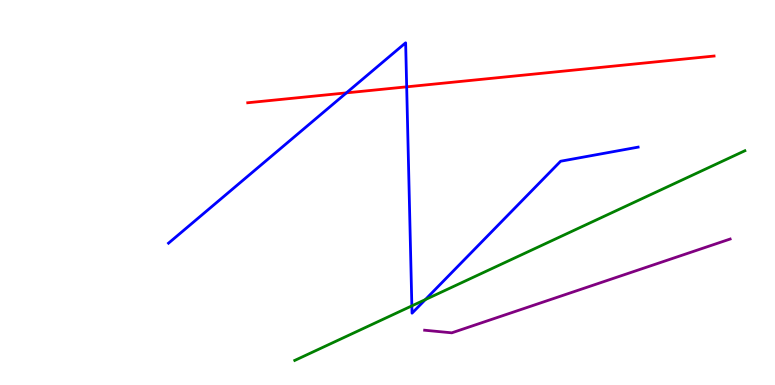[{'lines': ['blue', 'red'], 'intersections': [{'x': 4.47, 'y': 7.59}, {'x': 5.25, 'y': 7.74}]}, {'lines': ['green', 'red'], 'intersections': []}, {'lines': ['purple', 'red'], 'intersections': []}, {'lines': ['blue', 'green'], 'intersections': [{'x': 5.31, 'y': 2.06}, {'x': 5.49, 'y': 2.22}]}, {'lines': ['blue', 'purple'], 'intersections': []}, {'lines': ['green', 'purple'], 'intersections': []}]